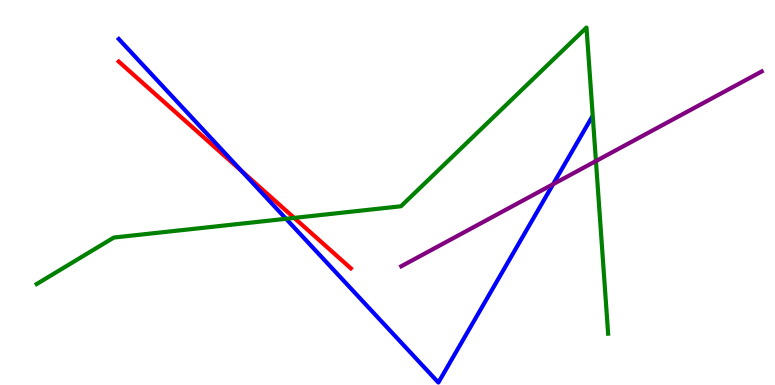[{'lines': ['blue', 'red'], 'intersections': [{'x': 3.12, 'y': 5.56}]}, {'lines': ['green', 'red'], 'intersections': [{'x': 3.8, 'y': 4.34}]}, {'lines': ['purple', 'red'], 'intersections': []}, {'lines': ['blue', 'green'], 'intersections': [{'x': 3.69, 'y': 4.32}]}, {'lines': ['blue', 'purple'], 'intersections': [{'x': 7.14, 'y': 5.22}]}, {'lines': ['green', 'purple'], 'intersections': [{'x': 7.69, 'y': 5.82}]}]